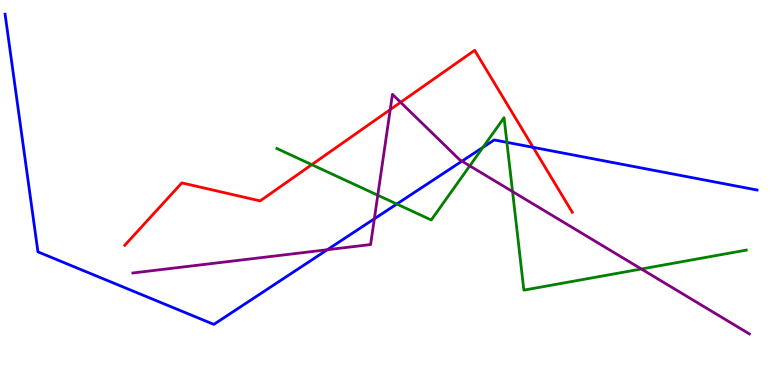[{'lines': ['blue', 'red'], 'intersections': [{'x': 6.88, 'y': 6.17}]}, {'lines': ['green', 'red'], 'intersections': [{'x': 4.02, 'y': 5.72}]}, {'lines': ['purple', 'red'], 'intersections': [{'x': 5.04, 'y': 7.15}, {'x': 5.17, 'y': 7.34}]}, {'lines': ['blue', 'green'], 'intersections': [{'x': 5.12, 'y': 4.7}, {'x': 6.23, 'y': 6.17}, {'x': 6.54, 'y': 6.3}]}, {'lines': ['blue', 'purple'], 'intersections': [{'x': 4.22, 'y': 3.51}, {'x': 4.83, 'y': 4.32}, {'x': 5.96, 'y': 5.81}]}, {'lines': ['green', 'purple'], 'intersections': [{'x': 4.87, 'y': 4.93}, {'x': 6.06, 'y': 5.69}, {'x': 6.61, 'y': 5.02}, {'x': 8.28, 'y': 3.01}]}]